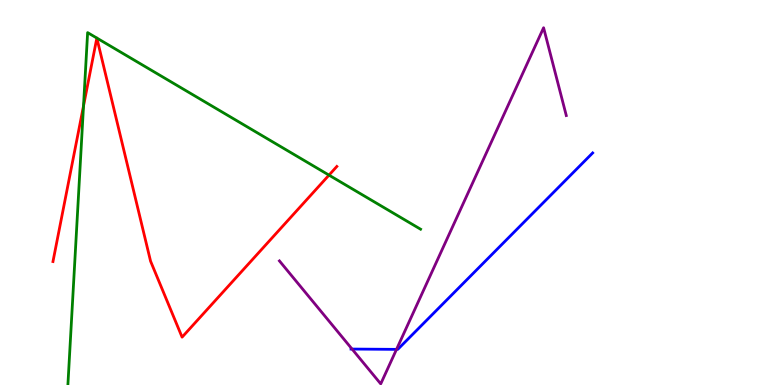[{'lines': ['blue', 'red'], 'intersections': []}, {'lines': ['green', 'red'], 'intersections': [{'x': 1.08, 'y': 7.25}, {'x': 1.25, 'y': 9.01}, {'x': 1.25, 'y': 9.01}, {'x': 4.24, 'y': 5.45}]}, {'lines': ['purple', 'red'], 'intersections': []}, {'lines': ['blue', 'green'], 'intersections': []}, {'lines': ['blue', 'purple'], 'intersections': [{'x': 4.54, 'y': 0.934}, {'x': 5.12, 'y': 0.926}]}, {'lines': ['green', 'purple'], 'intersections': []}]